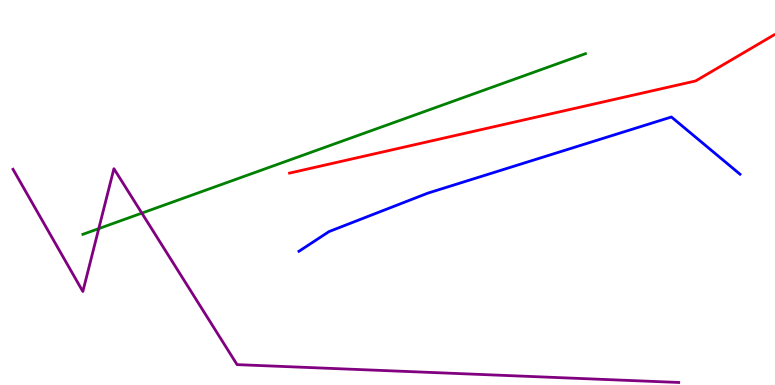[{'lines': ['blue', 'red'], 'intersections': []}, {'lines': ['green', 'red'], 'intersections': []}, {'lines': ['purple', 'red'], 'intersections': []}, {'lines': ['blue', 'green'], 'intersections': []}, {'lines': ['blue', 'purple'], 'intersections': []}, {'lines': ['green', 'purple'], 'intersections': [{'x': 1.27, 'y': 4.06}, {'x': 1.83, 'y': 4.46}]}]